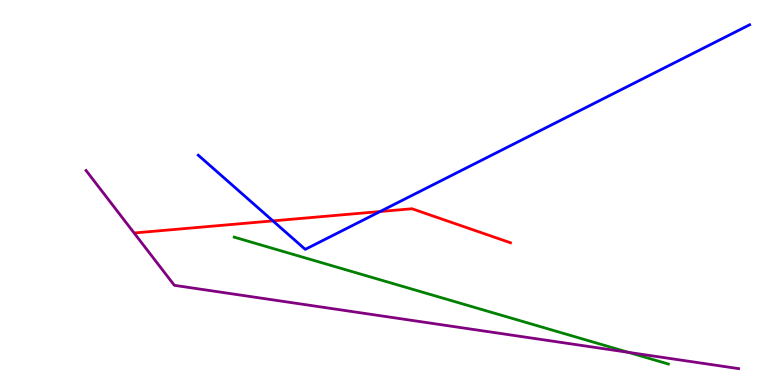[{'lines': ['blue', 'red'], 'intersections': [{'x': 3.52, 'y': 4.26}, {'x': 4.9, 'y': 4.51}]}, {'lines': ['green', 'red'], 'intersections': []}, {'lines': ['purple', 'red'], 'intersections': []}, {'lines': ['blue', 'green'], 'intersections': []}, {'lines': ['blue', 'purple'], 'intersections': []}, {'lines': ['green', 'purple'], 'intersections': [{'x': 8.11, 'y': 0.848}]}]